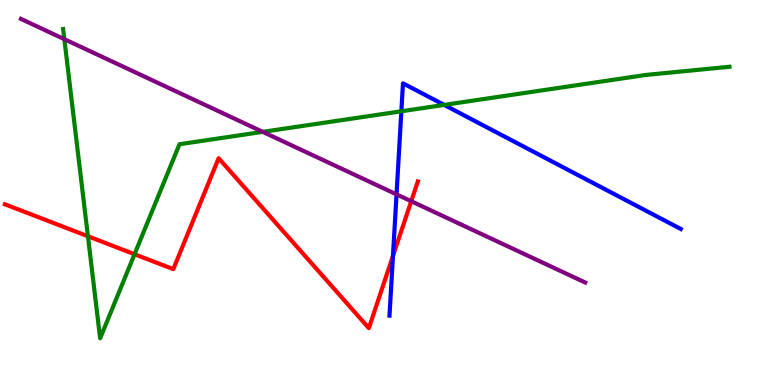[{'lines': ['blue', 'red'], 'intersections': [{'x': 5.07, 'y': 3.35}]}, {'lines': ['green', 'red'], 'intersections': [{'x': 1.13, 'y': 3.86}, {'x': 1.74, 'y': 3.4}]}, {'lines': ['purple', 'red'], 'intersections': [{'x': 5.31, 'y': 4.77}]}, {'lines': ['blue', 'green'], 'intersections': [{'x': 5.18, 'y': 7.11}, {'x': 5.73, 'y': 7.27}]}, {'lines': ['blue', 'purple'], 'intersections': [{'x': 5.12, 'y': 4.95}]}, {'lines': ['green', 'purple'], 'intersections': [{'x': 0.83, 'y': 8.98}, {'x': 3.39, 'y': 6.57}]}]